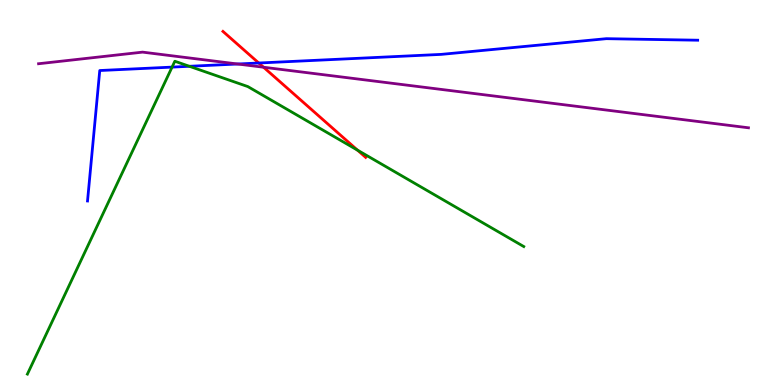[{'lines': ['blue', 'red'], 'intersections': [{'x': 3.34, 'y': 8.36}]}, {'lines': ['green', 'red'], 'intersections': [{'x': 4.61, 'y': 6.1}]}, {'lines': ['purple', 'red'], 'intersections': [{'x': 3.4, 'y': 8.25}]}, {'lines': ['blue', 'green'], 'intersections': [{'x': 2.22, 'y': 8.26}, {'x': 2.44, 'y': 8.28}]}, {'lines': ['blue', 'purple'], 'intersections': [{'x': 3.07, 'y': 8.34}]}, {'lines': ['green', 'purple'], 'intersections': []}]